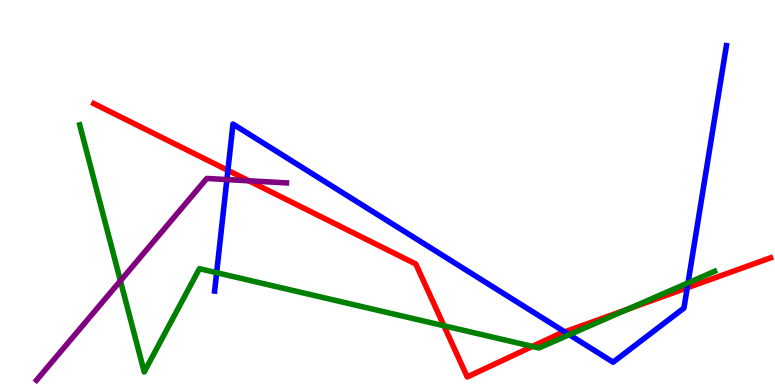[{'lines': ['blue', 'red'], 'intersections': [{'x': 2.94, 'y': 5.57}, {'x': 7.29, 'y': 1.38}, {'x': 8.87, 'y': 2.52}]}, {'lines': ['green', 'red'], 'intersections': [{'x': 5.73, 'y': 1.54}, {'x': 6.87, 'y': 1.0}, {'x': 8.1, 'y': 1.97}]}, {'lines': ['purple', 'red'], 'intersections': [{'x': 3.21, 'y': 5.3}]}, {'lines': ['blue', 'green'], 'intersections': [{'x': 2.8, 'y': 2.92}, {'x': 7.35, 'y': 1.31}, {'x': 8.88, 'y': 2.65}]}, {'lines': ['blue', 'purple'], 'intersections': [{'x': 2.93, 'y': 5.34}]}, {'lines': ['green', 'purple'], 'intersections': [{'x': 1.55, 'y': 2.71}]}]